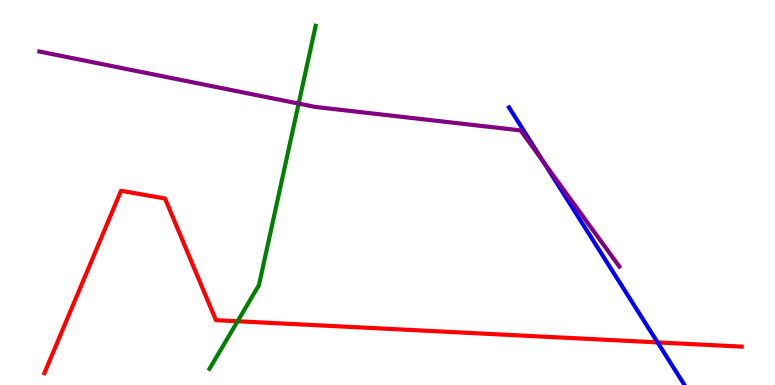[{'lines': ['blue', 'red'], 'intersections': [{'x': 8.48, 'y': 1.11}]}, {'lines': ['green', 'red'], 'intersections': [{'x': 3.07, 'y': 1.66}]}, {'lines': ['purple', 'red'], 'intersections': []}, {'lines': ['blue', 'green'], 'intersections': []}, {'lines': ['blue', 'purple'], 'intersections': [{'x': 7.02, 'y': 5.79}]}, {'lines': ['green', 'purple'], 'intersections': [{'x': 3.85, 'y': 7.31}]}]